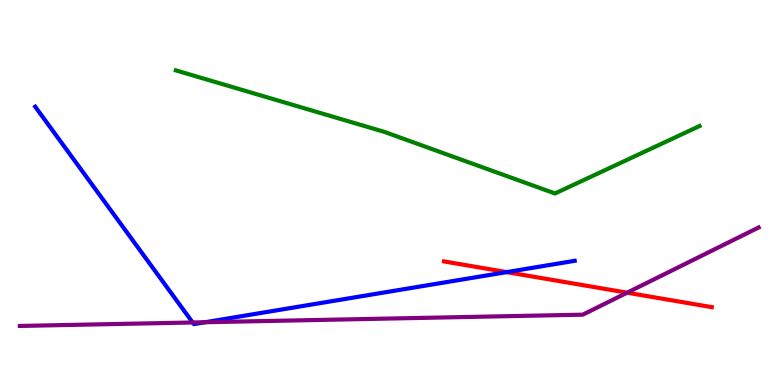[{'lines': ['blue', 'red'], 'intersections': [{'x': 6.54, 'y': 2.93}]}, {'lines': ['green', 'red'], 'intersections': []}, {'lines': ['purple', 'red'], 'intersections': [{'x': 8.09, 'y': 2.4}]}, {'lines': ['blue', 'green'], 'intersections': []}, {'lines': ['blue', 'purple'], 'intersections': [{'x': 2.49, 'y': 1.62}, {'x': 2.65, 'y': 1.63}]}, {'lines': ['green', 'purple'], 'intersections': []}]